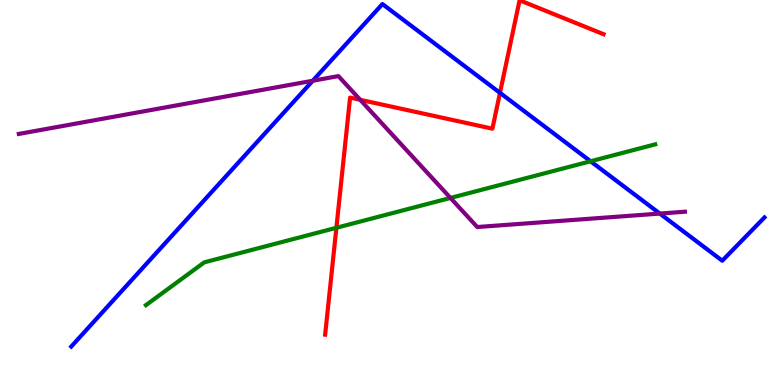[{'lines': ['blue', 'red'], 'intersections': [{'x': 6.45, 'y': 7.59}]}, {'lines': ['green', 'red'], 'intersections': [{'x': 4.34, 'y': 4.08}]}, {'lines': ['purple', 'red'], 'intersections': [{'x': 4.65, 'y': 7.41}]}, {'lines': ['blue', 'green'], 'intersections': [{'x': 7.62, 'y': 5.81}]}, {'lines': ['blue', 'purple'], 'intersections': [{'x': 4.04, 'y': 7.9}, {'x': 8.51, 'y': 4.45}]}, {'lines': ['green', 'purple'], 'intersections': [{'x': 5.81, 'y': 4.86}]}]